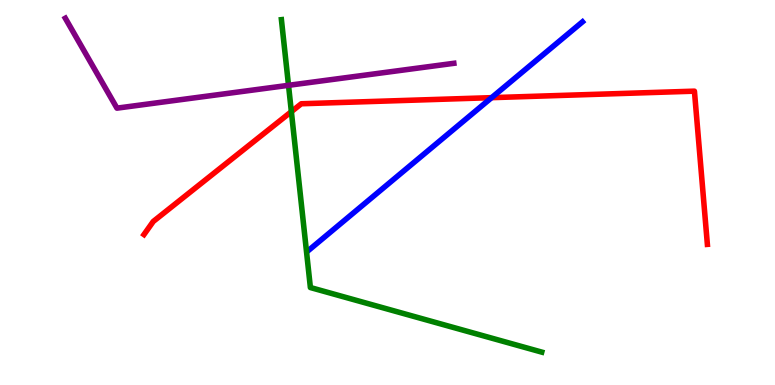[{'lines': ['blue', 'red'], 'intersections': [{'x': 6.34, 'y': 7.46}]}, {'lines': ['green', 'red'], 'intersections': [{'x': 3.76, 'y': 7.1}]}, {'lines': ['purple', 'red'], 'intersections': []}, {'lines': ['blue', 'green'], 'intersections': []}, {'lines': ['blue', 'purple'], 'intersections': []}, {'lines': ['green', 'purple'], 'intersections': [{'x': 3.72, 'y': 7.78}]}]